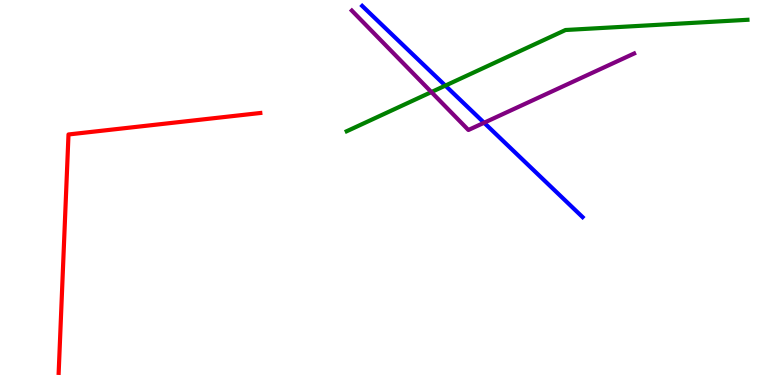[{'lines': ['blue', 'red'], 'intersections': []}, {'lines': ['green', 'red'], 'intersections': []}, {'lines': ['purple', 'red'], 'intersections': []}, {'lines': ['blue', 'green'], 'intersections': [{'x': 5.75, 'y': 7.78}]}, {'lines': ['blue', 'purple'], 'intersections': [{'x': 6.25, 'y': 6.81}]}, {'lines': ['green', 'purple'], 'intersections': [{'x': 5.57, 'y': 7.61}]}]